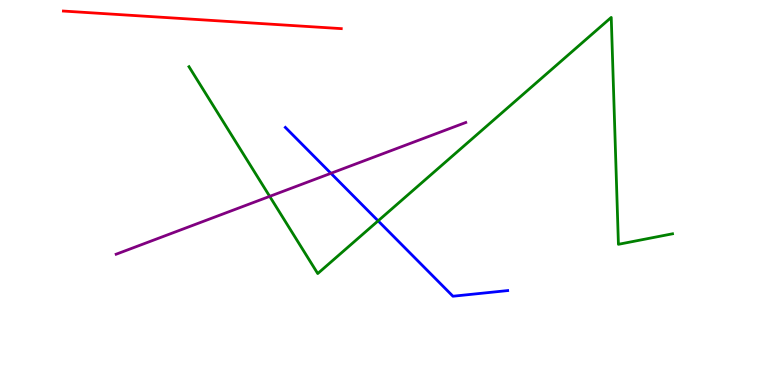[{'lines': ['blue', 'red'], 'intersections': []}, {'lines': ['green', 'red'], 'intersections': []}, {'lines': ['purple', 'red'], 'intersections': []}, {'lines': ['blue', 'green'], 'intersections': [{'x': 4.88, 'y': 4.26}]}, {'lines': ['blue', 'purple'], 'intersections': [{'x': 4.27, 'y': 5.5}]}, {'lines': ['green', 'purple'], 'intersections': [{'x': 3.48, 'y': 4.9}]}]